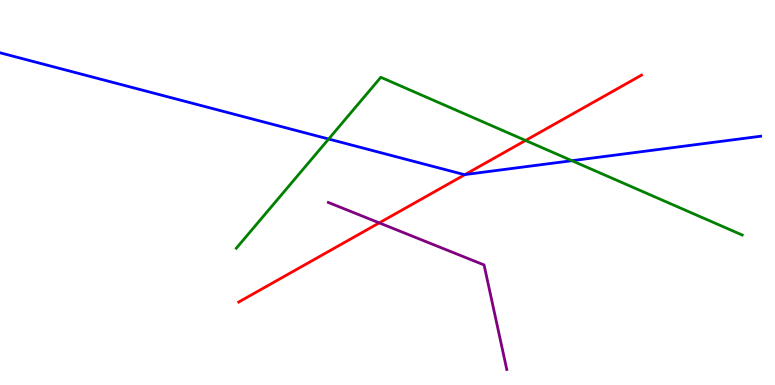[{'lines': ['blue', 'red'], 'intersections': [{'x': 6.0, 'y': 5.47}]}, {'lines': ['green', 'red'], 'intersections': [{'x': 6.78, 'y': 6.35}]}, {'lines': ['purple', 'red'], 'intersections': [{'x': 4.89, 'y': 4.21}]}, {'lines': ['blue', 'green'], 'intersections': [{'x': 4.24, 'y': 6.39}, {'x': 7.38, 'y': 5.83}]}, {'lines': ['blue', 'purple'], 'intersections': []}, {'lines': ['green', 'purple'], 'intersections': []}]